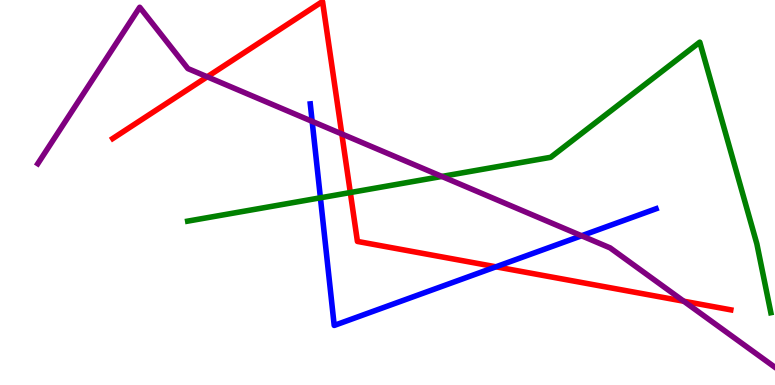[{'lines': ['blue', 'red'], 'intersections': [{'x': 6.4, 'y': 3.07}]}, {'lines': ['green', 'red'], 'intersections': [{'x': 4.52, 'y': 5.0}]}, {'lines': ['purple', 'red'], 'intersections': [{'x': 2.67, 'y': 8.01}, {'x': 4.41, 'y': 6.52}, {'x': 8.82, 'y': 2.18}]}, {'lines': ['blue', 'green'], 'intersections': [{'x': 4.13, 'y': 4.86}]}, {'lines': ['blue', 'purple'], 'intersections': [{'x': 4.03, 'y': 6.85}, {'x': 7.5, 'y': 3.88}]}, {'lines': ['green', 'purple'], 'intersections': [{'x': 5.7, 'y': 5.42}]}]